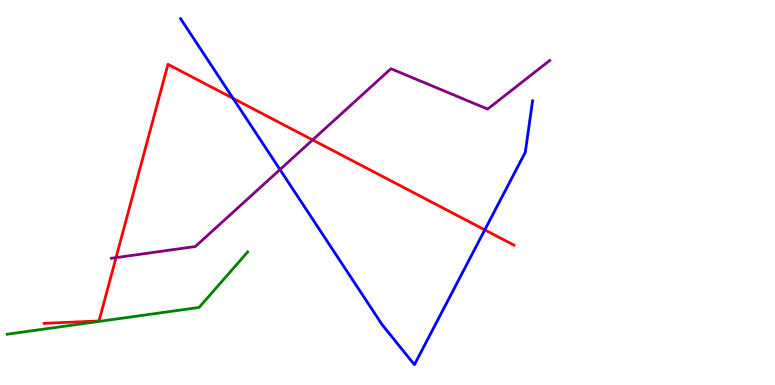[{'lines': ['blue', 'red'], 'intersections': [{'x': 3.01, 'y': 7.45}, {'x': 6.26, 'y': 4.03}]}, {'lines': ['green', 'red'], 'intersections': []}, {'lines': ['purple', 'red'], 'intersections': [{'x': 1.5, 'y': 3.31}, {'x': 4.03, 'y': 6.37}]}, {'lines': ['blue', 'green'], 'intersections': []}, {'lines': ['blue', 'purple'], 'intersections': [{'x': 3.61, 'y': 5.6}]}, {'lines': ['green', 'purple'], 'intersections': []}]